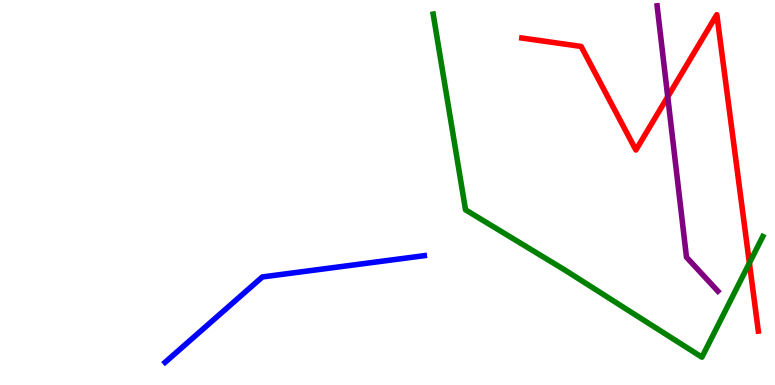[{'lines': ['blue', 'red'], 'intersections': []}, {'lines': ['green', 'red'], 'intersections': [{'x': 9.67, 'y': 3.17}]}, {'lines': ['purple', 'red'], 'intersections': [{'x': 8.62, 'y': 7.49}]}, {'lines': ['blue', 'green'], 'intersections': []}, {'lines': ['blue', 'purple'], 'intersections': []}, {'lines': ['green', 'purple'], 'intersections': []}]